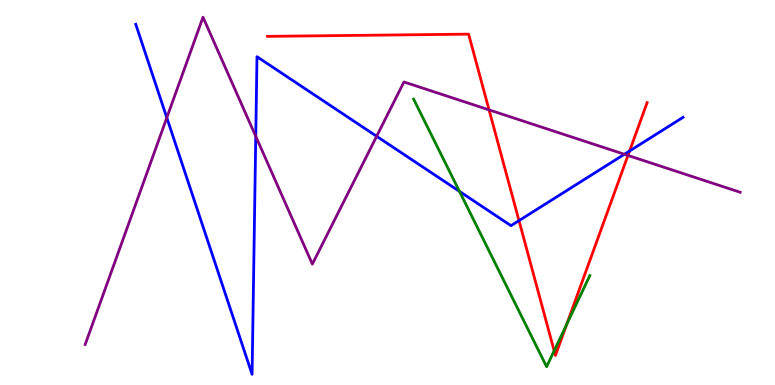[{'lines': ['blue', 'red'], 'intersections': [{'x': 6.7, 'y': 4.27}, {'x': 8.12, 'y': 6.08}]}, {'lines': ['green', 'red'], 'intersections': [{'x': 7.15, 'y': 0.889}, {'x': 7.31, 'y': 1.57}]}, {'lines': ['purple', 'red'], 'intersections': [{'x': 6.31, 'y': 7.15}, {'x': 8.1, 'y': 5.96}]}, {'lines': ['blue', 'green'], 'intersections': [{'x': 5.93, 'y': 5.03}]}, {'lines': ['blue', 'purple'], 'intersections': [{'x': 2.15, 'y': 6.94}, {'x': 3.3, 'y': 6.46}, {'x': 4.86, 'y': 6.46}, {'x': 8.06, 'y': 5.99}]}, {'lines': ['green', 'purple'], 'intersections': []}]